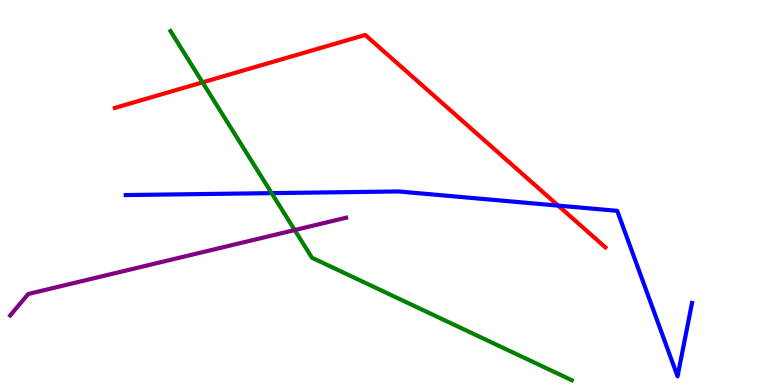[{'lines': ['blue', 'red'], 'intersections': [{'x': 7.2, 'y': 4.66}]}, {'lines': ['green', 'red'], 'intersections': [{'x': 2.61, 'y': 7.86}]}, {'lines': ['purple', 'red'], 'intersections': []}, {'lines': ['blue', 'green'], 'intersections': [{'x': 3.51, 'y': 4.98}]}, {'lines': ['blue', 'purple'], 'intersections': []}, {'lines': ['green', 'purple'], 'intersections': [{'x': 3.8, 'y': 4.02}]}]